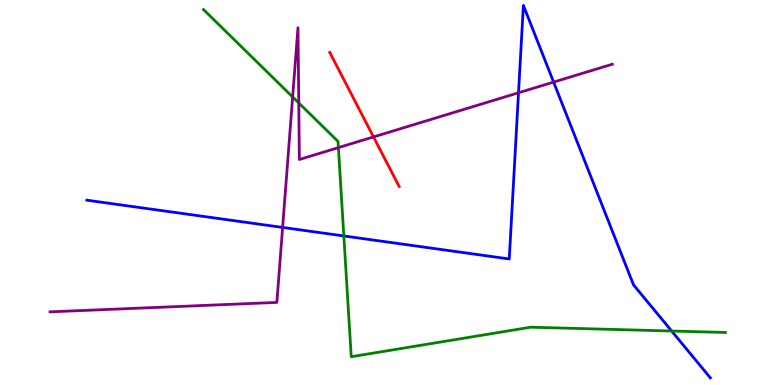[{'lines': ['blue', 'red'], 'intersections': []}, {'lines': ['green', 'red'], 'intersections': []}, {'lines': ['purple', 'red'], 'intersections': [{'x': 4.82, 'y': 6.44}]}, {'lines': ['blue', 'green'], 'intersections': [{'x': 4.44, 'y': 3.87}, {'x': 8.67, 'y': 1.4}]}, {'lines': ['blue', 'purple'], 'intersections': [{'x': 3.65, 'y': 4.09}, {'x': 6.69, 'y': 7.59}, {'x': 7.14, 'y': 7.87}]}, {'lines': ['green', 'purple'], 'intersections': [{'x': 3.78, 'y': 7.48}, {'x': 3.86, 'y': 7.33}, {'x': 4.37, 'y': 6.17}]}]